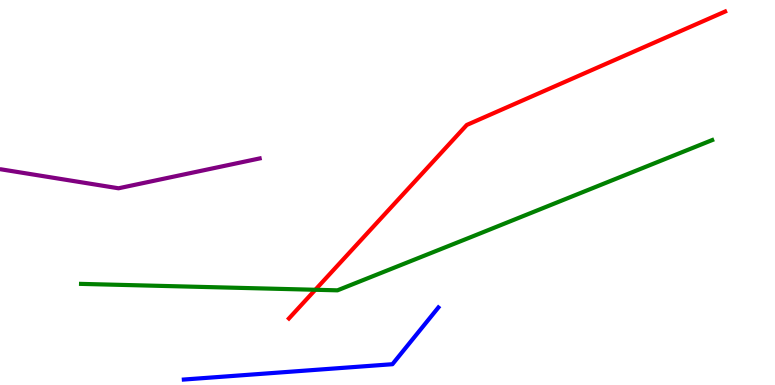[{'lines': ['blue', 'red'], 'intersections': []}, {'lines': ['green', 'red'], 'intersections': [{'x': 4.07, 'y': 2.47}]}, {'lines': ['purple', 'red'], 'intersections': []}, {'lines': ['blue', 'green'], 'intersections': []}, {'lines': ['blue', 'purple'], 'intersections': []}, {'lines': ['green', 'purple'], 'intersections': []}]